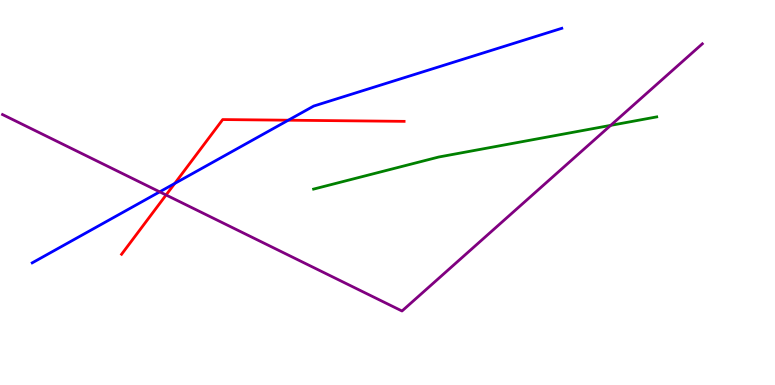[{'lines': ['blue', 'red'], 'intersections': [{'x': 2.25, 'y': 5.23}, {'x': 3.72, 'y': 6.88}]}, {'lines': ['green', 'red'], 'intersections': []}, {'lines': ['purple', 'red'], 'intersections': [{'x': 2.14, 'y': 4.94}]}, {'lines': ['blue', 'green'], 'intersections': []}, {'lines': ['blue', 'purple'], 'intersections': [{'x': 2.06, 'y': 5.02}]}, {'lines': ['green', 'purple'], 'intersections': [{'x': 7.88, 'y': 6.74}]}]